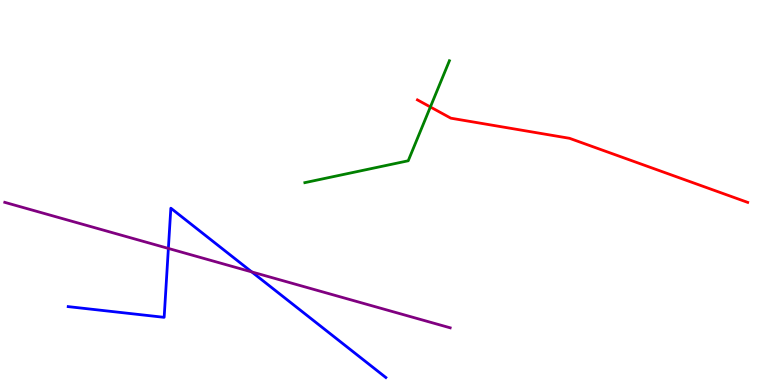[{'lines': ['blue', 'red'], 'intersections': []}, {'lines': ['green', 'red'], 'intersections': [{'x': 5.55, 'y': 7.22}]}, {'lines': ['purple', 'red'], 'intersections': []}, {'lines': ['blue', 'green'], 'intersections': []}, {'lines': ['blue', 'purple'], 'intersections': [{'x': 2.17, 'y': 3.55}, {'x': 3.25, 'y': 2.94}]}, {'lines': ['green', 'purple'], 'intersections': []}]